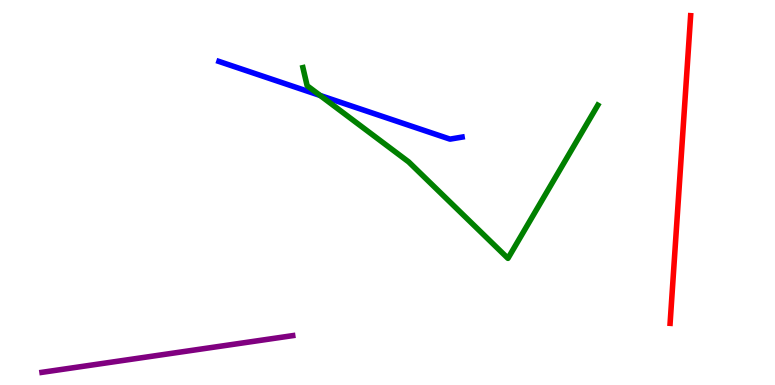[{'lines': ['blue', 'red'], 'intersections': []}, {'lines': ['green', 'red'], 'intersections': []}, {'lines': ['purple', 'red'], 'intersections': []}, {'lines': ['blue', 'green'], 'intersections': [{'x': 4.13, 'y': 7.52}]}, {'lines': ['blue', 'purple'], 'intersections': []}, {'lines': ['green', 'purple'], 'intersections': []}]